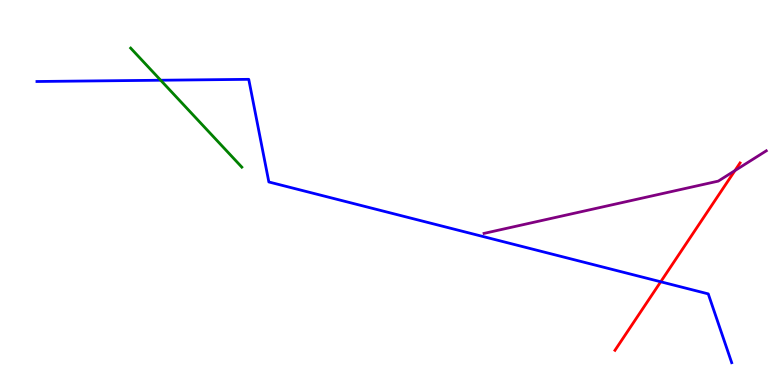[{'lines': ['blue', 'red'], 'intersections': [{'x': 8.53, 'y': 2.68}]}, {'lines': ['green', 'red'], 'intersections': []}, {'lines': ['purple', 'red'], 'intersections': [{'x': 9.48, 'y': 5.57}]}, {'lines': ['blue', 'green'], 'intersections': [{'x': 2.07, 'y': 7.92}]}, {'lines': ['blue', 'purple'], 'intersections': []}, {'lines': ['green', 'purple'], 'intersections': []}]